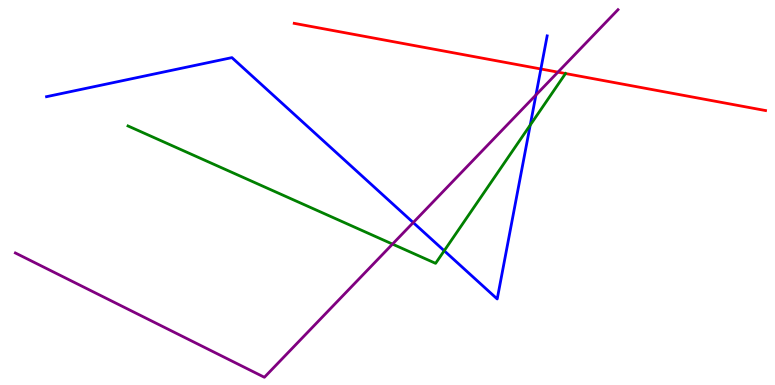[{'lines': ['blue', 'red'], 'intersections': [{'x': 6.98, 'y': 8.21}]}, {'lines': ['green', 'red'], 'intersections': [{'x': 7.3, 'y': 8.09}]}, {'lines': ['purple', 'red'], 'intersections': [{'x': 7.2, 'y': 8.13}]}, {'lines': ['blue', 'green'], 'intersections': [{'x': 5.73, 'y': 3.49}, {'x': 6.84, 'y': 6.75}]}, {'lines': ['blue', 'purple'], 'intersections': [{'x': 5.33, 'y': 4.22}, {'x': 6.92, 'y': 7.53}]}, {'lines': ['green', 'purple'], 'intersections': [{'x': 5.06, 'y': 3.66}]}]